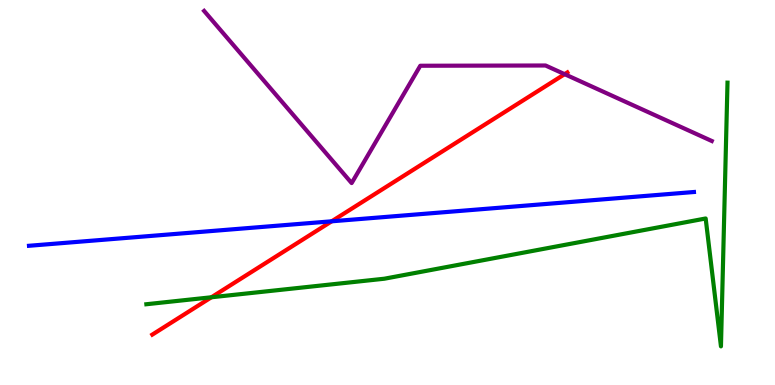[{'lines': ['blue', 'red'], 'intersections': [{'x': 4.28, 'y': 4.25}]}, {'lines': ['green', 'red'], 'intersections': [{'x': 2.73, 'y': 2.28}]}, {'lines': ['purple', 'red'], 'intersections': [{'x': 7.29, 'y': 8.07}]}, {'lines': ['blue', 'green'], 'intersections': []}, {'lines': ['blue', 'purple'], 'intersections': []}, {'lines': ['green', 'purple'], 'intersections': []}]